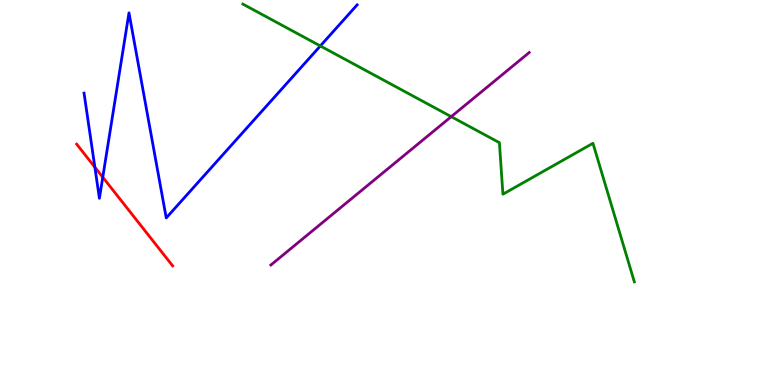[{'lines': ['blue', 'red'], 'intersections': [{'x': 1.22, 'y': 5.66}, {'x': 1.33, 'y': 5.4}]}, {'lines': ['green', 'red'], 'intersections': []}, {'lines': ['purple', 'red'], 'intersections': []}, {'lines': ['blue', 'green'], 'intersections': [{'x': 4.13, 'y': 8.81}]}, {'lines': ['blue', 'purple'], 'intersections': []}, {'lines': ['green', 'purple'], 'intersections': [{'x': 5.82, 'y': 6.97}]}]